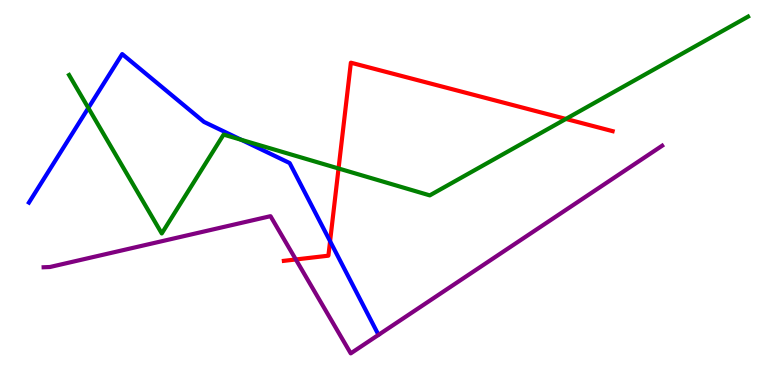[{'lines': ['blue', 'red'], 'intersections': [{'x': 4.26, 'y': 3.73}]}, {'lines': ['green', 'red'], 'intersections': [{'x': 4.37, 'y': 5.62}, {'x': 7.3, 'y': 6.91}]}, {'lines': ['purple', 'red'], 'intersections': [{'x': 3.82, 'y': 3.26}]}, {'lines': ['blue', 'green'], 'intersections': [{'x': 1.14, 'y': 7.2}, {'x': 3.11, 'y': 6.37}]}, {'lines': ['blue', 'purple'], 'intersections': []}, {'lines': ['green', 'purple'], 'intersections': []}]